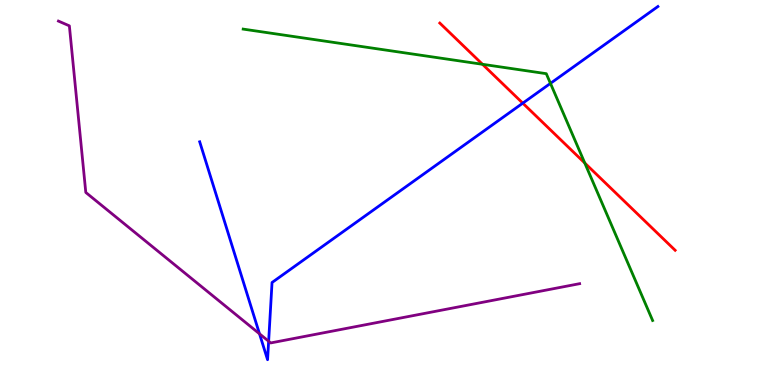[{'lines': ['blue', 'red'], 'intersections': [{'x': 6.75, 'y': 7.32}]}, {'lines': ['green', 'red'], 'intersections': [{'x': 6.23, 'y': 8.33}, {'x': 7.55, 'y': 5.77}]}, {'lines': ['purple', 'red'], 'intersections': []}, {'lines': ['blue', 'green'], 'intersections': [{'x': 7.1, 'y': 7.83}]}, {'lines': ['blue', 'purple'], 'intersections': [{'x': 3.35, 'y': 1.33}, {'x': 3.47, 'y': 1.14}]}, {'lines': ['green', 'purple'], 'intersections': []}]